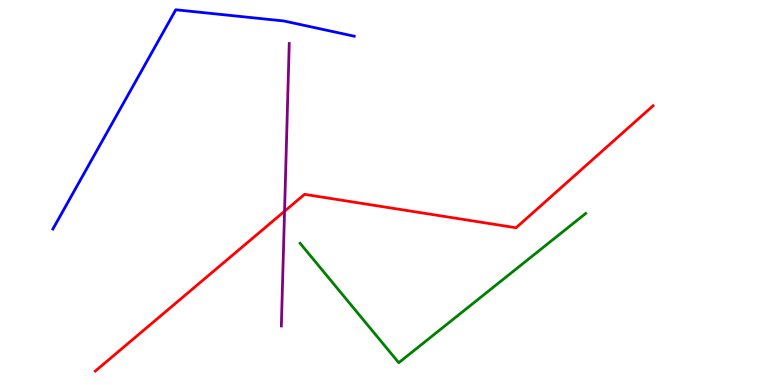[{'lines': ['blue', 'red'], 'intersections': []}, {'lines': ['green', 'red'], 'intersections': []}, {'lines': ['purple', 'red'], 'intersections': [{'x': 3.67, 'y': 4.51}]}, {'lines': ['blue', 'green'], 'intersections': []}, {'lines': ['blue', 'purple'], 'intersections': []}, {'lines': ['green', 'purple'], 'intersections': []}]